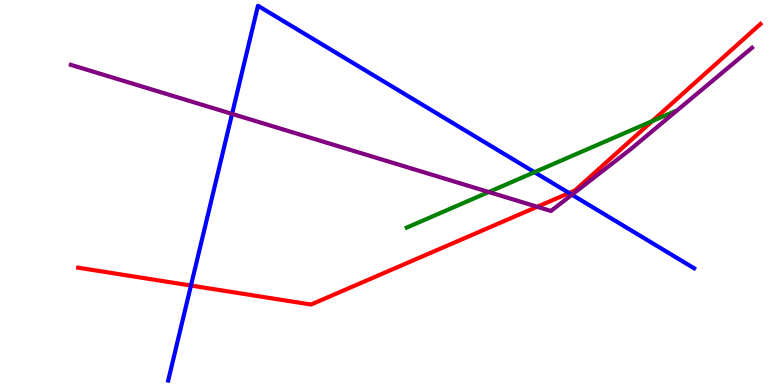[{'lines': ['blue', 'red'], 'intersections': [{'x': 2.46, 'y': 2.58}, {'x': 7.34, 'y': 4.99}]}, {'lines': ['green', 'red'], 'intersections': [{'x': 8.42, 'y': 6.86}]}, {'lines': ['purple', 'red'], 'intersections': [{'x': 6.93, 'y': 4.63}]}, {'lines': ['blue', 'green'], 'intersections': [{'x': 6.9, 'y': 5.53}]}, {'lines': ['blue', 'purple'], 'intersections': [{'x': 2.99, 'y': 7.04}, {'x': 7.38, 'y': 4.94}]}, {'lines': ['green', 'purple'], 'intersections': [{'x': 6.31, 'y': 5.01}]}]